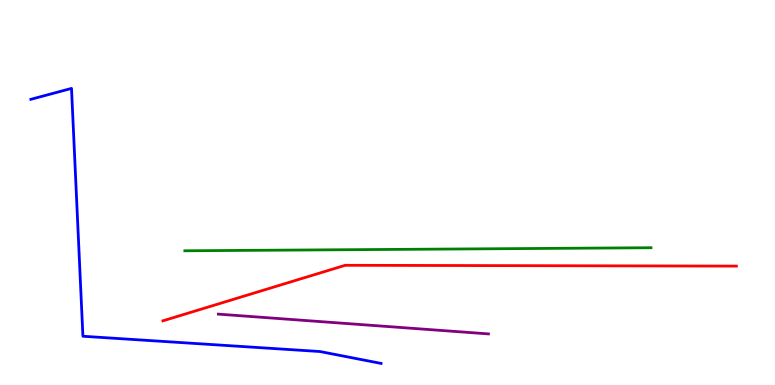[{'lines': ['blue', 'red'], 'intersections': []}, {'lines': ['green', 'red'], 'intersections': []}, {'lines': ['purple', 'red'], 'intersections': []}, {'lines': ['blue', 'green'], 'intersections': []}, {'lines': ['blue', 'purple'], 'intersections': []}, {'lines': ['green', 'purple'], 'intersections': []}]